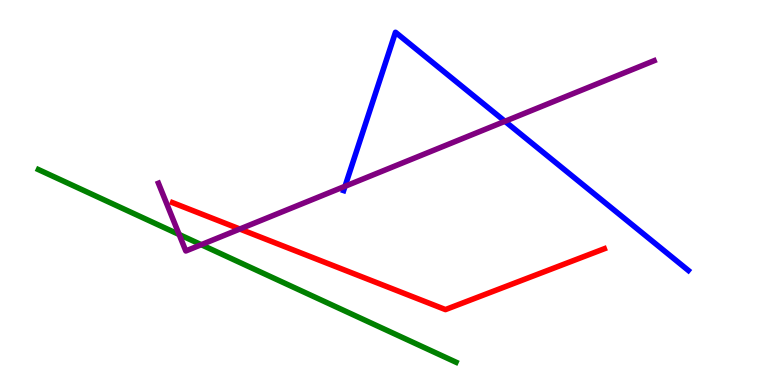[{'lines': ['blue', 'red'], 'intersections': []}, {'lines': ['green', 'red'], 'intersections': []}, {'lines': ['purple', 'red'], 'intersections': [{'x': 3.09, 'y': 4.05}]}, {'lines': ['blue', 'green'], 'intersections': []}, {'lines': ['blue', 'purple'], 'intersections': [{'x': 4.45, 'y': 5.16}, {'x': 6.52, 'y': 6.85}]}, {'lines': ['green', 'purple'], 'intersections': [{'x': 2.31, 'y': 3.91}, {'x': 2.6, 'y': 3.64}]}]